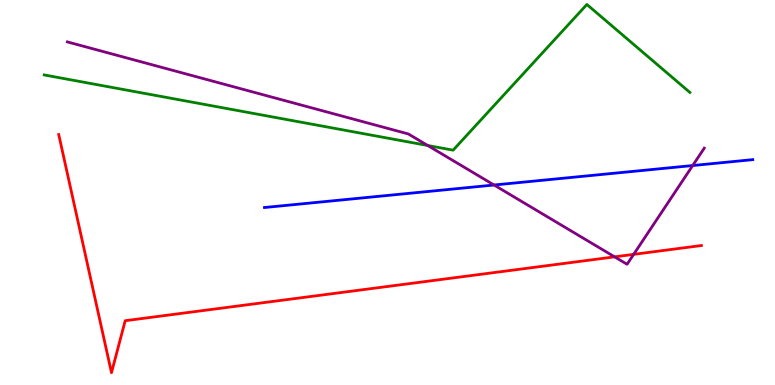[{'lines': ['blue', 'red'], 'intersections': []}, {'lines': ['green', 'red'], 'intersections': []}, {'lines': ['purple', 'red'], 'intersections': [{'x': 7.93, 'y': 3.33}, {'x': 8.18, 'y': 3.39}]}, {'lines': ['blue', 'green'], 'intersections': []}, {'lines': ['blue', 'purple'], 'intersections': [{'x': 6.37, 'y': 5.19}, {'x': 8.94, 'y': 5.7}]}, {'lines': ['green', 'purple'], 'intersections': [{'x': 5.52, 'y': 6.22}]}]